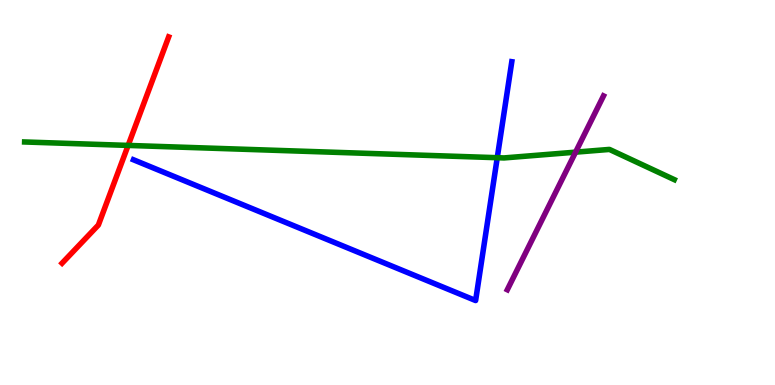[{'lines': ['blue', 'red'], 'intersections': []}, {'lines': ['green', 'red'], 'intersections': [{'x': 1.65, 'y': 6.22}]}, {'lines': ['purple', 'red'], 'intersections': []}, {'lines': ['blue', 'green'], 'intersections': [{'x': 6.42, 'y': 5.9}]}, {'lines': ['blue', 'purple'], 'intersections': []}, {'lines': ['green', 'purple'], 'intersections': [{'x': 7.43, 'y': 6.05}]}]